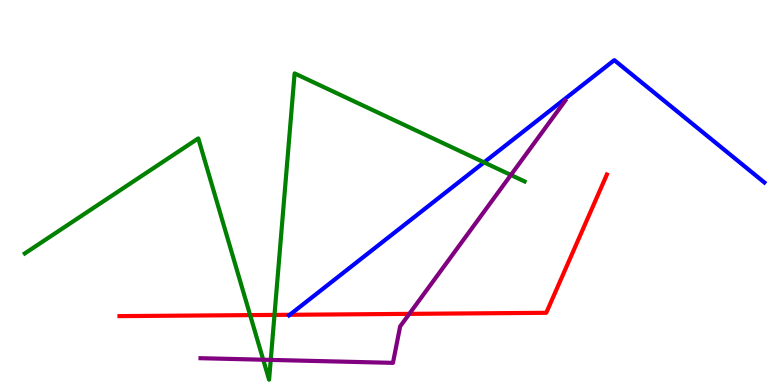[{'lines': ['blue', 'red'], 'intersections': [{'x': 3.74, 'y': 1.82}]}, {'lines': ['green', 'red'], 'intersections': [{'x': 3.23, 'y': 1.82}, {'x': 3.54, 'y': 1.82}]}, {'lines': ['purple', 'red'], 'intersections': [{'x': 5.28, 'y': 1.85}]}, {'lines': ['blue', 'green'], 'intersections': [{'x': 6.25, 'y': 5.78}]}, {'lines': ['blue', 'purple'], 'intersections': []}, {'lines': ['green', 'purple'], 'intersections': [{'x': 3.4, 'y': 0.657}, {'x': 3.49, 'y': 0.652}, {'x': 6.59, 'y': 5.45}]}]